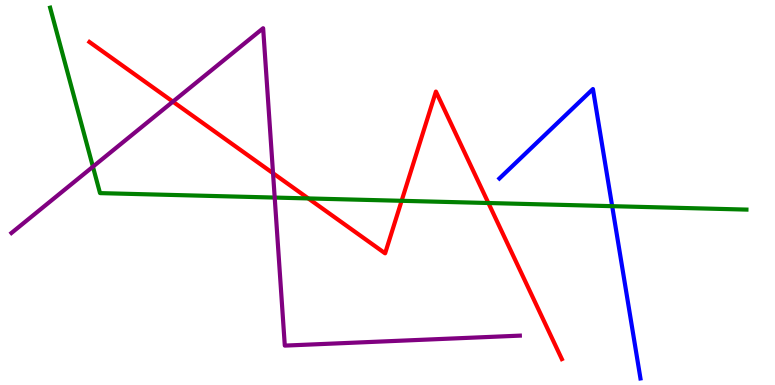[{'lines': ['blue', 'red'], 'intersections': []}, {'lines': ['green', 'red'], 'intersections': [{'x': 3.98, 'y': 4.85}, {'x': 5.18, 'y': 4.78}, {'x': 6.3, 'y': 4.73}]}, {'lines': ['purple', 'red'], 'intersections': [{'x': 2.23, 'y': 7.36}, {'x': 3.52, 'y': 5.5}]}, {'lines': ['blue', 'green'], 'intersections': [{'x': 7.9, 'y': 4.64}]}, {'lines': ['blue', 'purple'], 'intersections': []}, {'lines': ['green', 'purple'], 'intersections': [{'x': 1.2, 'y': 5.67}, {'x': 3.54, 'y': 4.87}]}]